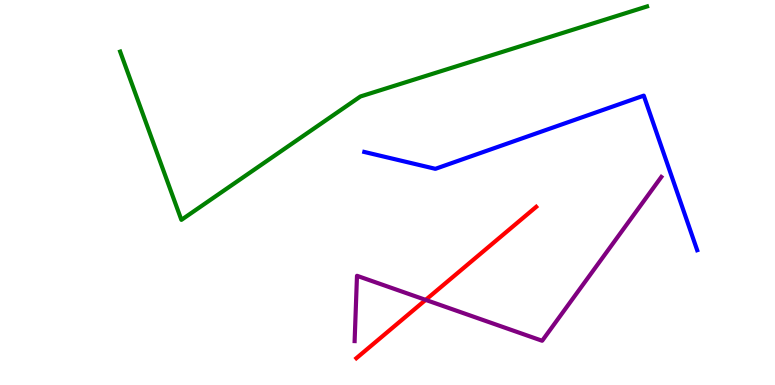[{'lines': ['blue', 'red'], 'intersections': []}, {'lines': ['green', 'red'], 'intersections': []}, {'lines': ['purple', 'red'], 'intersections': [{'x': 5.49, 'y': 2.21}]}, {'lines': ['blue', 'green'], 'intersections': []}, {'lines': ['blue', 'purple'], 'intersections': []}, {'lines': ['green', 'purple'], 'intersections': []}]